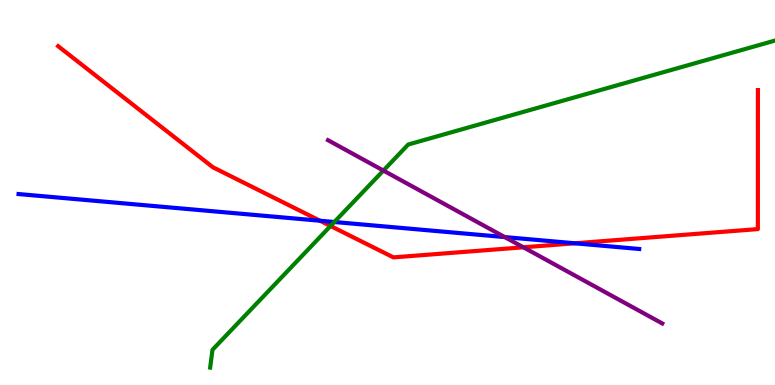[{'lines': ['blue', 'red'], 'intersections': [{'x': 4.13, 'y': 4.27}, {'x': 7.42, 'y': 3.68}]}, {'lines': ['green', 'red'], 'intersections': [{'x': 4.27, 'y': 4.13}]}, {'lines': ['purple', 'red'], 'intersections': [{'x': 6.75, 'y': 3.58}]}, {'lines': ['blue', 'green'], 'intersections': [{'x': 4.31, 'y': 4.23}]}, {'lines': ['blue', 'purple'], 'intersections': [{'x': 6.51, 'y': 3.84}]}, {'lines': ['green', 'purple'], 'intersections': [{'x': 4.95, 'y': 5.57}]}]